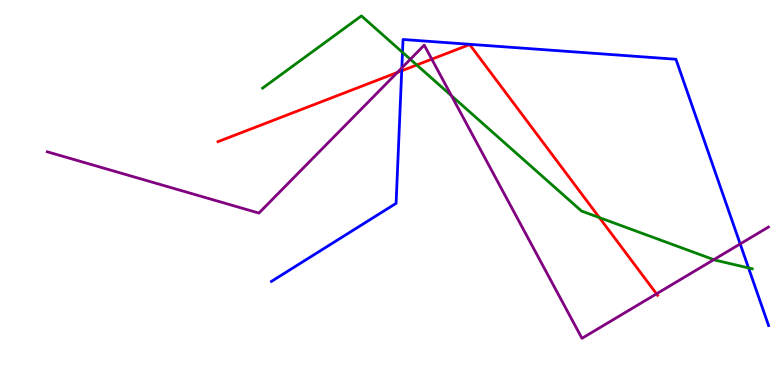[{'lines': ['blue', 'red'], 'intersections': [{'x': 5.18, 'y': 8.16}]}, {'lines': ['green', 'red'], 'intersections': [{'x': 5.38, 'y': 8.31}, {'x': 7.73, 'y': 4.35}]}, {'lines': ['purple', 'red'], 'intersections': [{'x': 5.13, 'y': 8.12}, {'x': 5.57, 'y': 8.46}, {'x': 8.47, 'y': 2.37}]}, {'lines': ['blue', 'green'], 'intersections': [{'x': 5.19, 'y': 8.64}, {'x': 9.66, 'y': 3.04}]}, {'lines': ['blue', 'purple'], 'intersections': [{'x': 5.18, 'y': 8.24}, {'x': 9.55, 'y': 3.66}]}, {'lines': ['green', 'purple'], 'intersections': [{'x': 5.29, 'y': 8.46}, {'x': 5.83, 'y': 7.51}, {'x': 9.21, 'y': 3.26}]}]